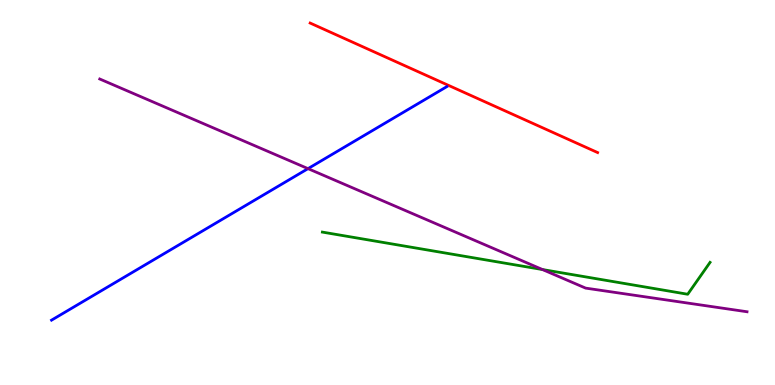[{'lines': ['blue', 'red'], 'intersections': []}, {'lines': ['green', 'red'], 'intersections': []}, {'lines': ['purple', 'red'], 'intersections': []}, {'lines': ['blue', 'green'], 'intersections': []}, {'lines': ['blue', 'purple'], 'intersections': [{'x': 3.97, 'y': 5.62}]}, {'lines': ['green', 'purple'], 'intersections': [{'x': 7.0, 'y': 3.0}]}]